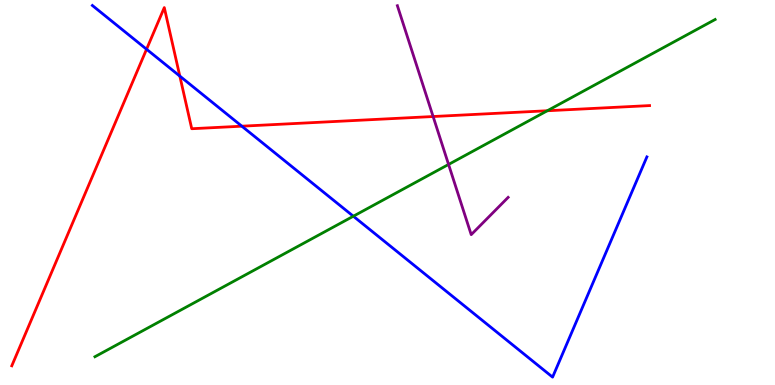[{'lines': ['blue', 'red'], 'intersections': [{'x': 1.89, 'y': 8.72}, {'x': 2.32, 'y': 8.02}, {'x': 3.12, 'y': 6.72}]}, {'lines': ['green', 'red'], 'intersections': [{'x': 7.06, 'y': 7.12}]}, {'lines': ['purple', 'red'], 'intersections': [{'x': 5.59, 'y': 6.97}]}, {'lines': ['blue', 'green'], 'intersections': [{'x': 4.56, 'y': 4.38}]}, {'lines': ['blue', 'purple'], 'intersections': []}, {'lines': ['green', 'purple'], 'intersections': [{'x': 5.79, 'y': 5.73}]}]